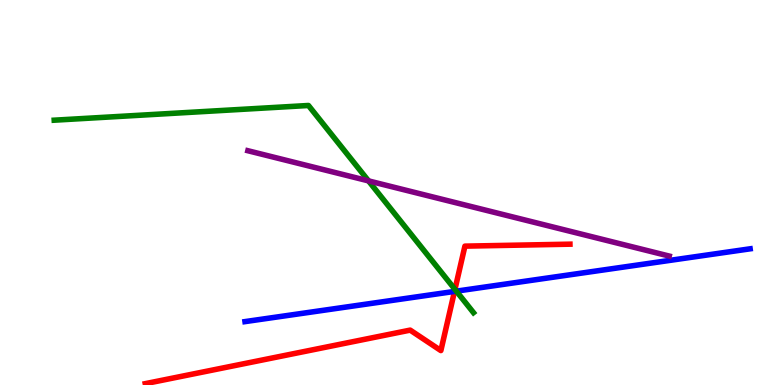[{'lines': ['blue', 'red'], 'intersections': [{'x': 5.86, 'y': 2.43}]}, {'lines': ['green', 'red'], 'intersections': [{'x': 5.87, 'y': 2.48}]}, {'lines': ['purple', 'red'], 'intersections': []}, {'lines': ['blue', 'green'], 'intersections': [{'x': 5.89, 'y': 2.44}]}, {'lines': ['blue', 'purple'], 'intersections': []}, {'lines': ['green', 'purple'], 'intersections': [{'x': 4.76, 'y': 5.3}]}]